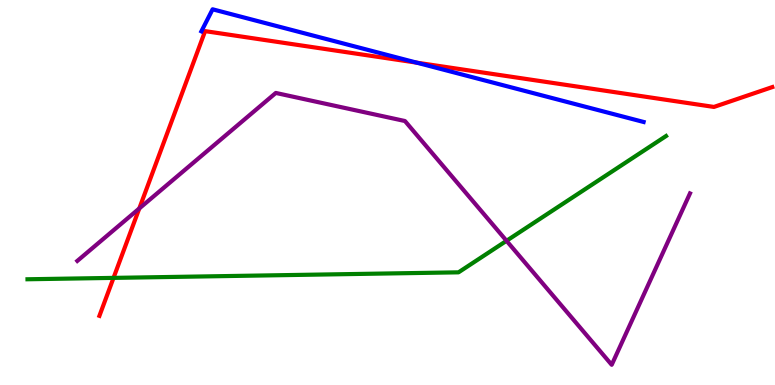[{'lines': ['blue', 'red'], 'intersections': [{'x': 5.38, 'y': 8.37}]}, {'lines': ['green', 'red'], 'intersections': [{'x': 1.46, 'y': 2.78}]}, {'lines': ['purple', 'red'], 'intersections': [{'x': 1.8, 'y': 4.59}]}, {'lines': ['blue', 'green'], 'intersections': []}, {'lines': ['blue', 'purple'], 'intersections': []}, {'lines': ['green', 'purple'], 'intersections': [{'x': 6.54, 'y': 3.75}]}]